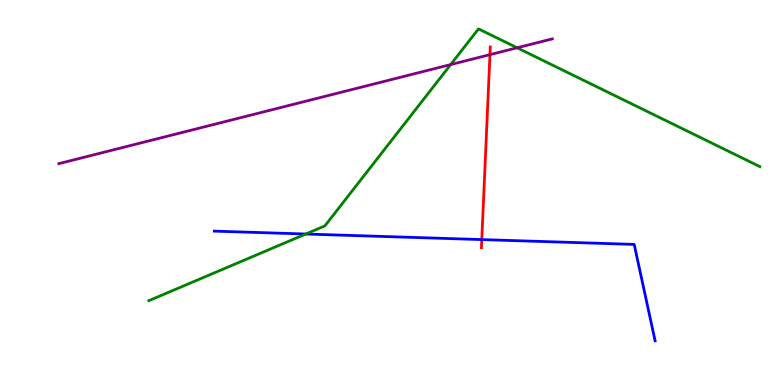[{'lines': ['blue', 'red'], 'intersections': [{'x': 6.22, 'y': 3.78}]}, {'lines': ['green', 'red'], 'intersections': []}, {'lines': ['purple', 'red'], 'intersections': [{'x': 6.32, 'y': 8.58}]}, {'lines': ['blue', 'green'], 'intersections': [{'x': 3.95, 'y': 3.92}]}, {'lines': ['blue', 'purple'], 'intersections': []}, {'lines': ['green', 'purple'], 'intersections': [{'x': 5.82, 'y': 8.32}, {'x': 6.67, 'y': 8.76}]}]